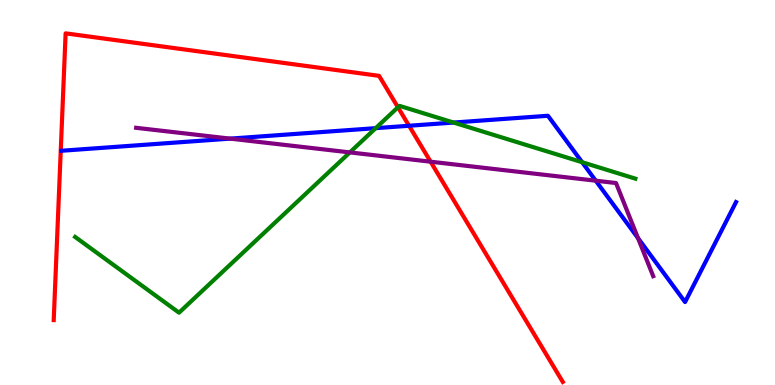[{'lines': ['blue', 'red'], 'intersections': [{'x': 5.28, 'y': 6.73}]}, {'lines': ['green', 'red'], 'intersections': [{'x': 5.13, 'y': 7.21}]}, {'lines': ['purple', 'red'], 'intersections': [{'x': 5.56, 'y': 5.8}]}, {'lines': ['blue', 'green'], 'intersections': [{'x': 4.85, 'y': 6.67}, {'x': 5.85, 'y': 6.82}, {'x': 7.51, 'y': 5.79}]}, {'lines': ['blue', 'purple'], 'intersections': [{'x': 2.97, 'y': 6.4}, {'x': 7.69, 'y': 5.31}, {'x': 8.23, 'y': 3.82}]}, {'lines': ['green', 'purple'], 'intersections': [{'x': 4.51, 'y': 6.04}]}]